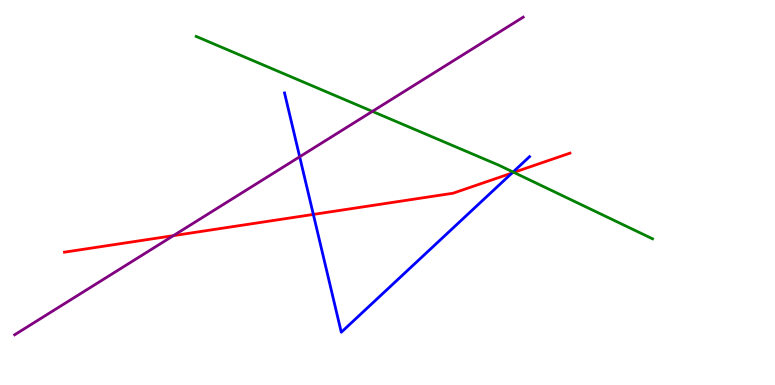[{'lines': ['blue', 'red'], 'intersections': [{'x': 4.04, 'y': 4.43}, {'x': 6.61, 'y': 5.51}]}, {'lines': ['green', 'red'], 'intersections': [{'x': 6.63, 'y': 5.52}]}, {'lines': ['purple', 'red'], 'intersections': [{'x': 2.24, 'y': 3.88}]}, {'lines': ['blue', 'green'], 'intersections': [{'x': 6.62, 'y': 5.53}]}, {'lines': ['blue', 'purple'], 'intersections': [{'x': 3.87, 'y': 5.93}]}, {'lines': ['green', 'purple'], 'intersections': [{'x': 4.8, 'y': 7.11}]}]